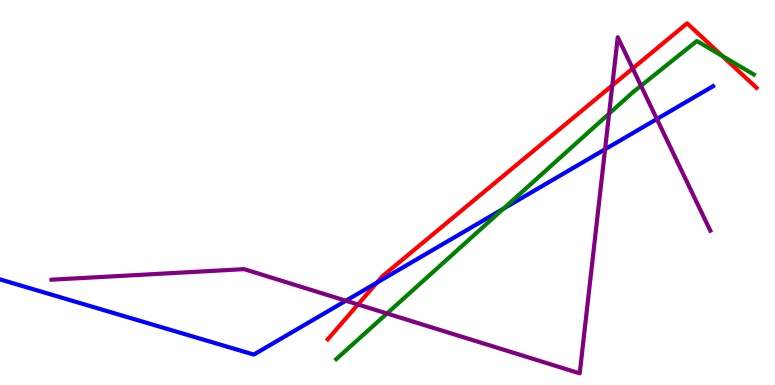[{'lines': ['blue', 'red'], 'intersections': [{'x': 4.86, 'y': 2.66}]}, {'lines': ['green', 'red'], 'intersections': [{'x': 9.32, 'y': 8.55}]}, {'lines': ['purple', 'red'], 'intersections': [{'x': 4.62, 'y': 2.09}, {'x': 7.9, 'y': 7.78}, {'x': 8.16, 'y': 8.22}]}, {'lines': ['blue', 'green'], 'intersections': [{'x': 6.5, 'y': 4.58}]}, {'lines': ['blue', 'purple'], 'intersections': [{'x': 4.46, 'y': 2.19}, {'x': 7.81, 'y': 6.12}, {'x': 8.48, 'y': 6.91}]}, {'lines': ['green', 'purple'], 'intersections': [{'x': 4.99, 'y': 1.86}, {'x': 7.86, 'y': 7.05}, {'x': 8.27, 'y': 7.77}]}]